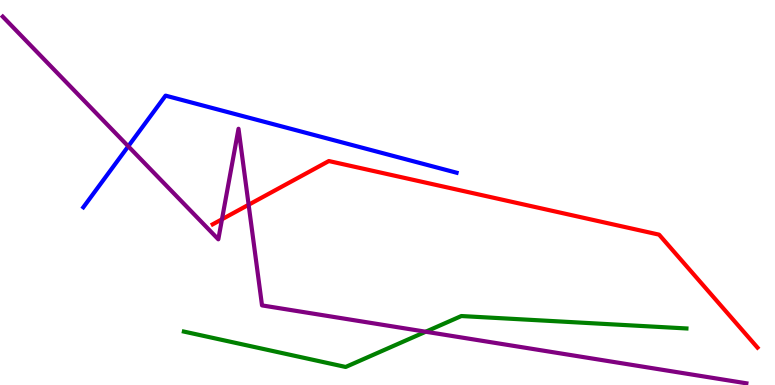[{'lines': ['blue', 'red'], 'intersections': []}, {'lines': ['green', 'red'], 'intersections': []}, {'lines': ['purple', 'red'], 'intersections': [{'x': 2.86, 'y': 4.3}, {'x': 3.21, 'y': 4.68}]}, {'lines': ['blue', 'green'], 'intersections': []}, {'lines': ['blue', 'purple'], 'intersections': [{'x': 1.65, 'y': 6.2}]}, {'lines': ['green', 'purple'], 'intersections': [{'x': 5.49, 'y': 1.38}]}]